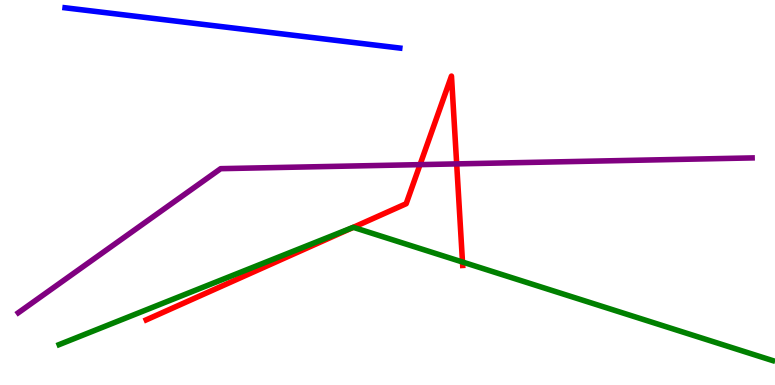[{'lines': ['blue', 'red'], 'intersections': []}, {'lines': ['green', 'red'], 'intersections': [{'x': 4.56, 'y': 4.1}, {'x': 5.97, 'y': 3.19}]}, {'lines': ['purple', 'red'], 'intersections': [{'x': 5.42, 'y': 5.72}, {'x': 5.89, 'y': 5.74}]}, {'lines': ['blue', 'green'], 'intersections': []}, {'lines': ['blue', 'purple'], 'intersections': []}, {'lines': ['green', 'purple'], 'intersections': []}]